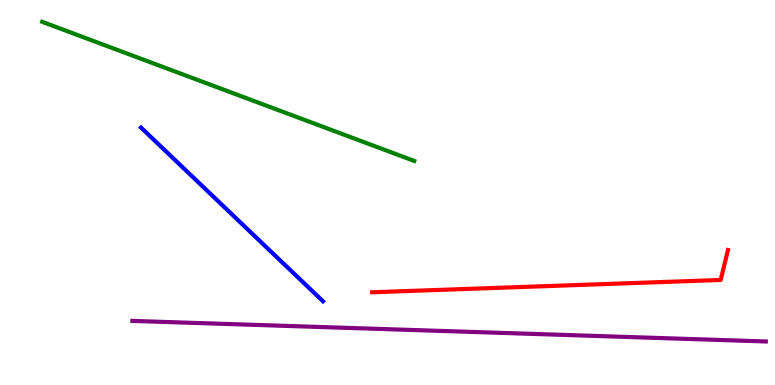[{'lines': ['blue', 'red'], 'intersections': []}, {'lines': ['green', 'red'], 'intersections': []}, {'lines': ['purple', 'red'], 'intersections': []}, {'lines': ['blue', 'green'], 'intersections': []}, {'lines': ['blue', 'purple'], 'intersections': []}, {'lines': ['green', 'purple'], 'intersections': []}]